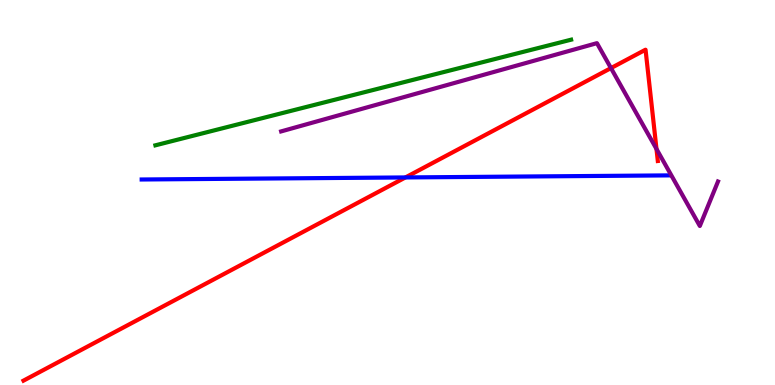[{'lines': ['blue', 'red'], 'intersections': [{'x': 5.23, 'y': 5.39}]}, {'lines': ['green', 'red'], 'intersections': []}, {'lines': ['purple', 'red'], 'intersections': [{'x': 7.88, 'y': 8.23}, {'x': 8.47, 'y': 6.13}]}, {'lines': ['blue', 'green'], 'intersections': []}, {'lines': ['blue', 'purple'], 'intersections': []}, {'lines': ['green', 'purple'], 'intersections': []}]